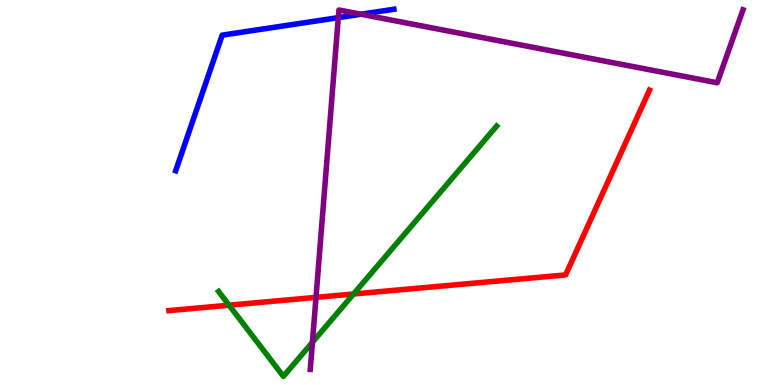[{'lines': ['blue', 'red'], 'intersections': []}, {'lines': ['green', 'red'], 'intersections': [{'x': 2.96, 'y': 2.07}, {'x': 4.56, 'y': 2.36}]}, {'lines': ['purple', 'red'], 'intersections': [{'x': 4.08, 'y': 2.28}]}, {'lines': ['blue', 'green'], 'intersections': []}, {'lines': ['blue', 'purple'], 'intersections': [{'x': 4.37, 'y': 9.54}, {'x': 4.66, 'y': 9.63}]}, {'lines': ['green', 'purple'], 'intersections': [{'x': 4.03, 'y': 1.11}]}]